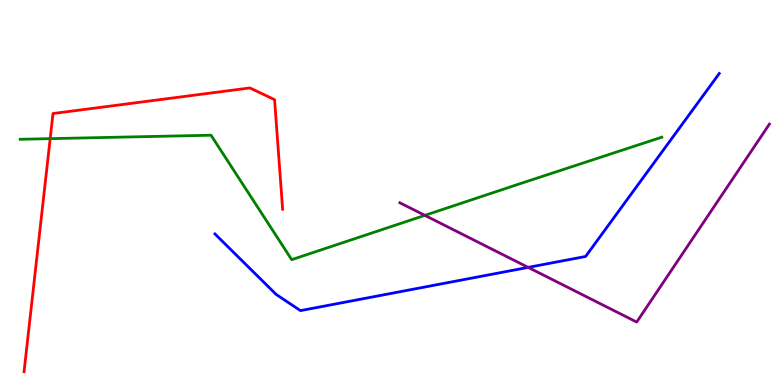[{'lines': ['blue', 'red'], 'intersections': []}, {'lines': ['green', 'red'], 'intersections': [{'x': 0.647, 'y': 6.4}]}, {'lines': ['purple', 'red'], 'intersections': []}, {'lines': ['blue', 'green'], 'intersections': []}, {'lines': ['blue', 'purple'], 'intersections': [{'x': 6.81, 'y': 3.05}]}, {'lines': ['green', 'purple'], 'intersections': [{'x': 5.48, 'y': 4.41}]}]